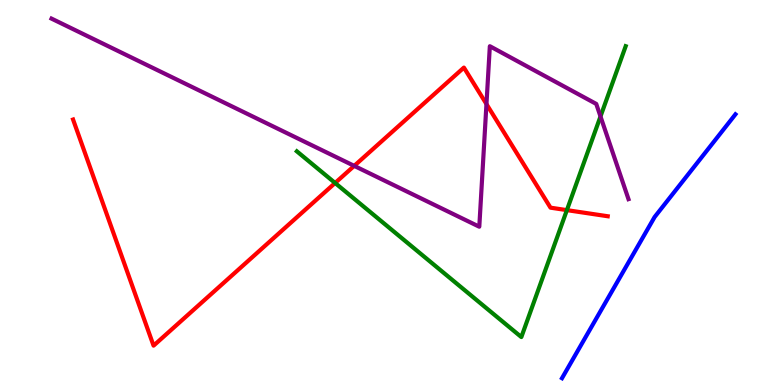[{'lines': ['blue', 'red'], 'intersections': []}, {'lines': ['green', 'red'], 'intersections': [{'x': 4.32, 'y': 5.25}, {'x': 7.31, 'y': 4.54}]}, {'lines': ['purple', 'red'], 'intersections': [{'x': 4.57, 'y': 5.69}, {'x': 6.28, 'y': 7.3}]}, {'lines': ['blue', 'green'], 'intersections': []}, {'lines': ['blue', 'purple'], 'intersections': []}, {'lines': ['green', 'purple'], 'intersections': [{'x': 7.75, 'y': 6.98}]}]